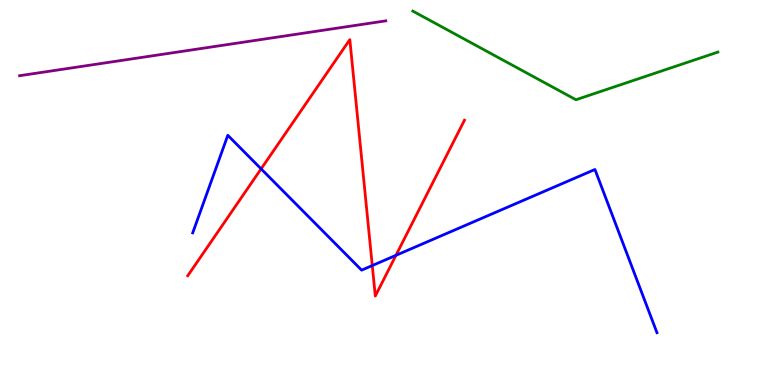[{'lines': ['blue', 'red'], 'intersections': [{'x': 3.37, 'y': 5.61}, {'x': 4.8, 'y': 3.1}, {'x': 5.11, 'y': 3.37}]}, {'lines': ['green', 'red'], 'intersections': []}, {'lines': ['purple', 'red'], 'intersections': []}, {'lines': ['blue', 'green'], 'intersections': []}, {'lines': ['blue', 'purple'], 'intersections': []}, {'lines': ['green', 'purple'], 'intersections': []}]